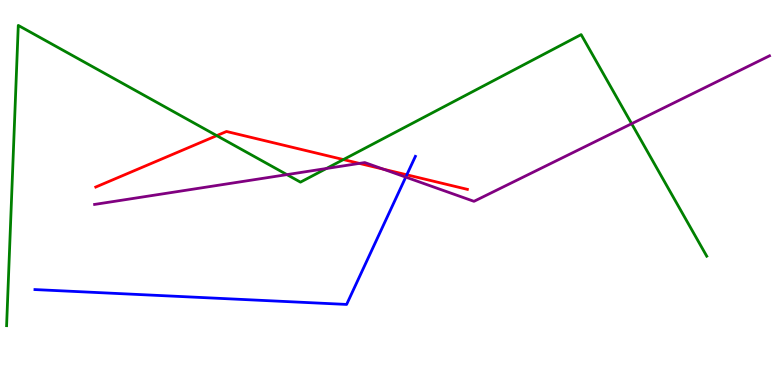[{'lines': ['blue', 'red'], 'intersections': [{'x': 5.25, 'y': 5.46}]}, {'lines': ['green', 'red'], 'intersections': [{'x': 2.8, 'y': 6.48}, {'x': 4.43, 'y': 5.86}]}, {'lines': ['purple', 'red'], 'intersections': [{'x': 4.64, 'y': 5.76}, {'x': 4.95, 'y': 5.61}]}, {'lines': ['blue', 'green'], 'intersections': []}, {'lines': ['blue', 'purple'], 'intersections': [{'x': 5.24, 'y': 5.4}]}, {'lines': ['green', 'purple'], 'intersections': [{'x': 3.7, 'y': 5.46}, {'x': 4.21, 'y': 5.62}, {'x': 8.15, 'y': 6.79}]}]